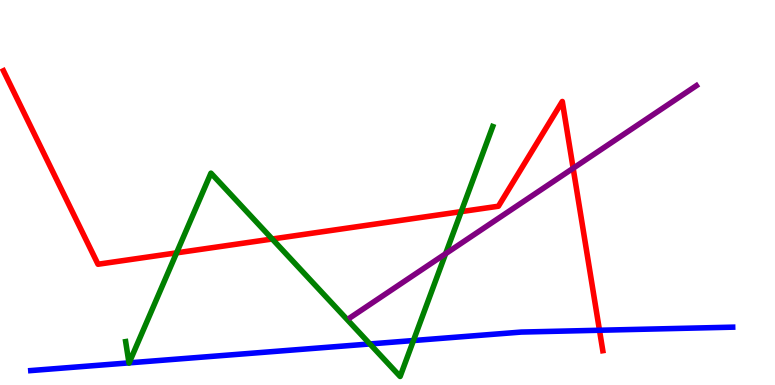[{'lines': ['blue', 'red'], 'intersections': [{'x': 7.74, 'y': 1.42}]}, {'lines': ['green', 'red'], 'intersections': [{'x': 2.28, 'y': 3.43}, {'x': 3.51, 'y': 3.79}, {'x': 5.95, 'y': 4.5}]}, {'lines': ['purple', 'red'], 'intersections': [{'x': 7.4, 'y': 5.63}]}, {'lines': ['blue', 'green'], 'intersections': [{'x': 1.66, 'y': 0.575}, {'x': 1.67, 'y': 0.575}, {'x': 4.77, 'y': 1.07}, {'x': 5.33, 'y': 1.15}]}, {'lines': ['blue', 'purple'], 'intersections': []}, {'lines': ['green', 'purple'], 'intersections': [{'x': 5.75, 'y': 3.41}]}]